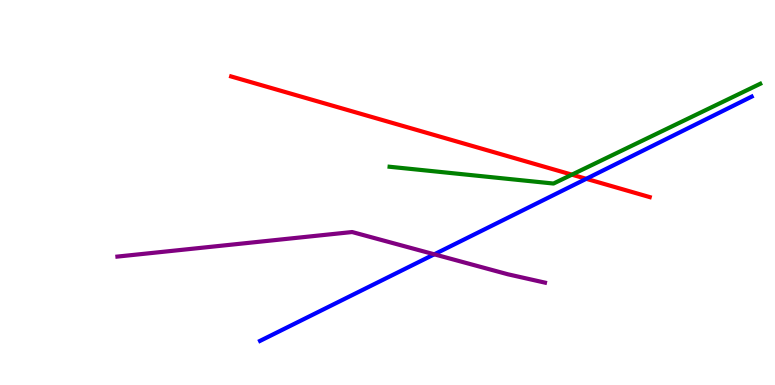[{'lines': ['blue', 'red'], 'intersections': [{'x': 7.56, 'y': 5.36}]}, {'lines': ['green', 'red'], 'intersections': [{'x': 7.38, 'y': 5.46}]}, {'lines': ['purple', 'red'], 'intersections': []}, {'lines': ['blue', 'green'], 'intersections': []}, {'lines': ['blue', 'purple'], 'intersections': [{'x': 5.6, 'y': 3.39}]}, {'lines': ['green', 'purple'], 'intersections': []}]